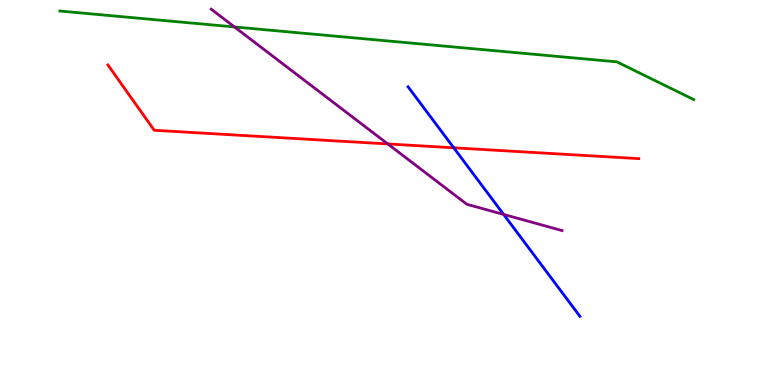[{'lines': ['blue', 'red'], 'intersections': [{'x': 5.85, 'y': 6.16}]}, {'lines': ['green', 'red'], 'intersections': []}, {'lines': ['purple', 'red'], 'intersections': [{'x': 5.0, 'y': 6.26}]}, {'lines': ['blue', 'green'], 'intersections': []}, {'lines': ['blue', 'purple'], 'intersections': [{'x': 6.5, 'y': 4.43}]}, {'lines': ['green', 'purple'], 'intersections': [{'x': 3.03, 'y': 9.3}]}]